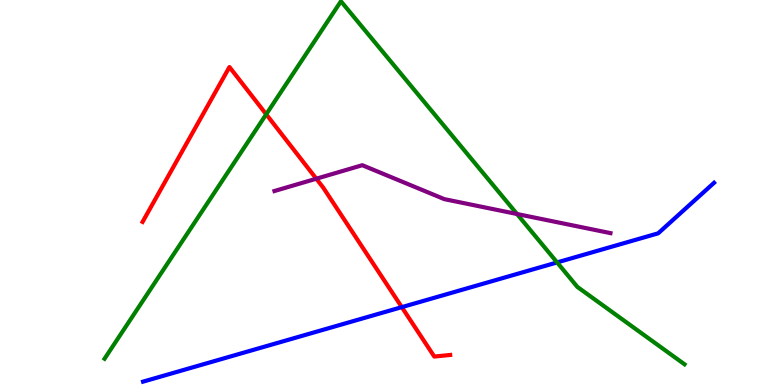[{'lines': ['blue', 'red'], 'intersections': [{'x': 5.18, 'y': 2.02}]}, {'lines': ['green', 'red'], 'intersections': [{'x': 3.43, 'y': 7.03}]}, {'lines': ['purple', 'red'], 'intersections': [{'x': 4.08, 'y': 5.36}]}, {'lines': ['blue', 'green'], 'intersections': [{'x': 7.19, 'y': 3.18}]}, {'lines': ['blue', 'purple'], 'intersections': []}, {'lines': ['green', 'purple'], 'intersections': [{'x': 6.67, 'y': 4.44}]}]